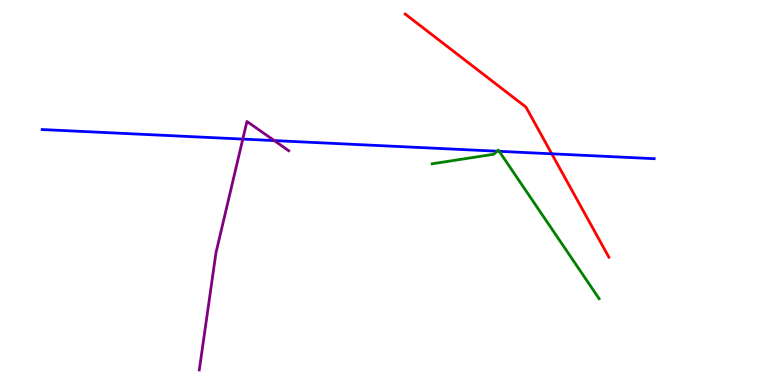[{'lines': ['blue', 'red'], 'intersections': [{'x': 7.12, 'y': 6.01}]}, {'lines': ['green', 'red'], 'intersections': []}, {'lines': ['purple', 'red'], 'intersections': []}, {'lines': ['blue', 'green'], 'intersections': [{'x': 6.41, 'y': 6.07}, {'x': 6.44, 'y': 6.07}]}, {'lines': ['blue', 'purple'], 'intersections': [{'x': 3.13, 'y': 6.39}, {'x': 3.54, 'y': 6.35}]}, {'lines': ['green', 'purple'], 'intersections': []}]